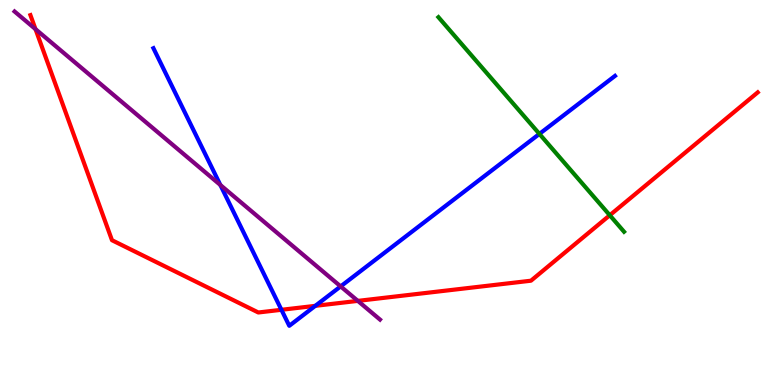[{'lines': ['blue', 'red'], 'intersections': [{'x': 3.63, 'y': 1.95}, {'x': 4.07, 'y': 2.06}]}, {'lines': ['green', 'red'], 'intersections': [{'x': 7.87, 'y': 4.41}]}, {'lines': ['purple', 'red'], 'intersections': [{'x': 0.458, 'y': 9.24}, {'x': 4.62, 'y': 2.18}]}, {'lines': ['blue', 'green'], 'intersections': [{'x': 6.96, 'y': 6.52}]}, {'lines': ['blue', 'purple'], 'intersections': [{'x': 2.84, 'y': 5.2}, {'x': 4.4, 'y': 2.56}]}, {'lines': ['green', 'purple'], 'intersections': []}]